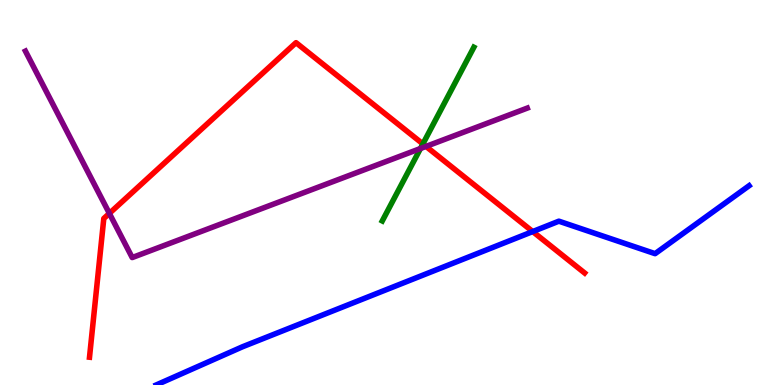[{'lines': ['blue', 'red'], 'intersections': [{'x': 6.87, 'y': 3.99}]}, {'lines': ['green', 'red'], 'intersections': [{'x': 5.46, 'y': 6.26}]}, {'lines': ['purple', 'red'], 'intersections': [{'x': 1.41, 'y': 4.46}, {'x': 5.5, 'y': 6.2}]}, {'lines': ['blue', 'green'], 'intersections': []}, {'lines': ['blue', 'purple'], 'intersections': []}, {'lines': ['green', 'purple'], 'intersections': [{'x': 5.43, 'y': 6.14}]}]